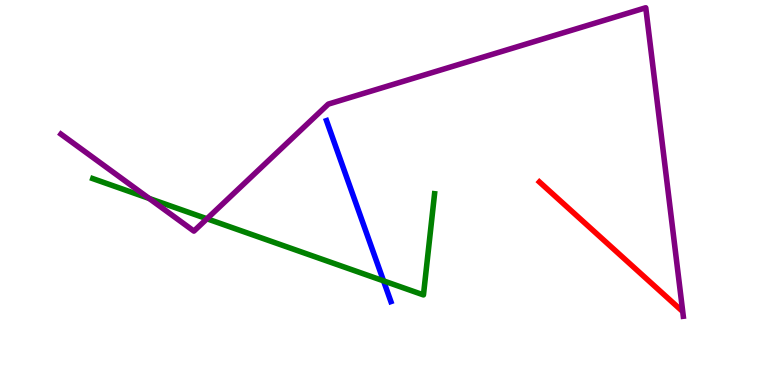[{'lines': ['blue', 'red'], 'intersections': []}, {'lines': ['green', 'red'], 'intersections': []}, {'lines': ['purple', 'red'], 'intersections': []}, {'lines': ['blue', 'green'], 'intersections': [{'x': 4.95, 'y': 2.7}]}, {'lines': ['blue', 'purple'], 'intersections': []}, {'lines': ['green', 'purple'], 'intersections': [{'x': 1.92, 'y': 4.85}, {'x': 2.67, 'y': 4.32}]}]